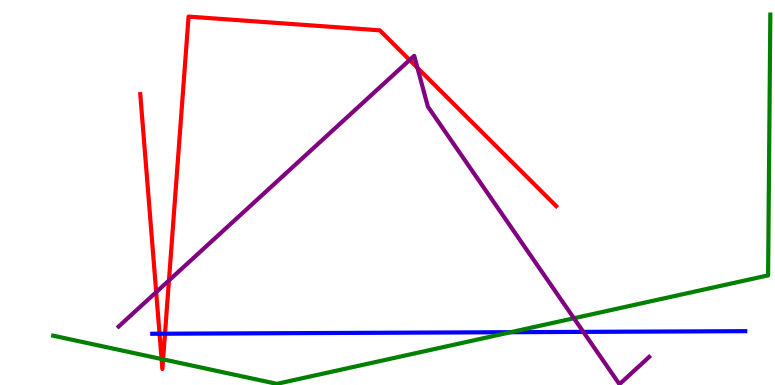[{'lines': ['blue', 'red'], 'intersections': [{'x': 2.06, 'y': 1.33}, {'x': 2.13, 'y': 1.33}]}, {'lines': ['green', 'red'], 'intersections': [{'x': 2.08, 'y': 0.675}, {'x': 2.1, 'y': 0.666}]}, {'lines': ['purple', 'red'], 'intersections': [{'x': 2.02, 'y': 2.41}, {'x': 2.18, 'y': 2.72}, {'x': 5.29, 'y': 8.44}, {'x': 5.39, 'y': 8.24}]}, {'lines': ['blue', 'green'], 'intersections': [{'x': 6.59, 'y': 1.37}]}, {'lines': ['blue', 'purple'], 'intersections': [{'x': 7.53, 'y': 1.38}]}, {'lines': ['green', 'purple'], 'intersections': [{'x': 7.41, 'y': 1.73}]}]